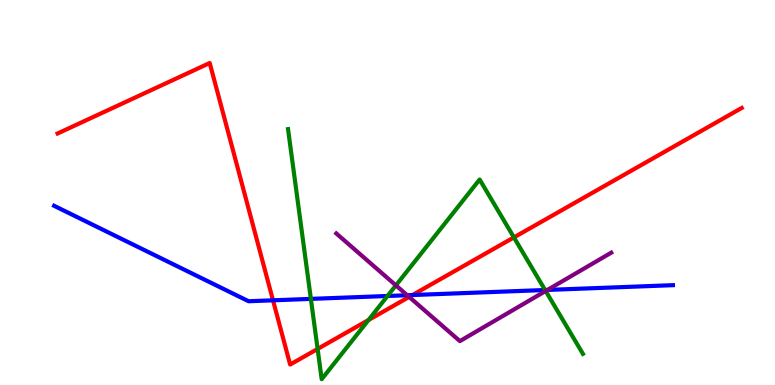[{'lines': ['blue', 'red'], 'intersections': [{'x': 3.52, 'y': 2.2}, {'x': 5.32, 'y': 2.34}]}, {'lines': ['green', 'red'], 'intersections': [{'x': 4.1, 'y': 0.937}, {'x': 4.75, 'y': 1.69}, {'x': 6.63, 'y': 3.83}]}, {'lines': ['purple', 'red'], 'intersections': [{'x': 5.28, 'y': 2.29}]}, {'lines': ['blue', 'green'], 'intersections': [{'x': 4.01, 'y': 2.24}, {'x': 5.0, 'y': 2.31}, {'x': 7.03, 'y': 2.47}]}, {'lines': ['blue', 'purple'], 'intersections': [{'x': 5.25, 'y': 2.33}, {'x': 7.06, 'y': 2.47}]}, {'lines': ['green', 'purple'], 'intersections': [{'x': 5.11, 'y': 2.59}, {'x': 7.04, 'y': 2.44}]}]